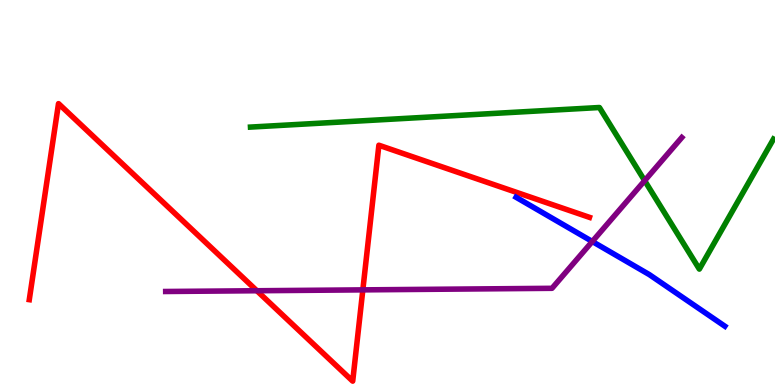[{'lines': ['blue', 'red'], 'intersections': []}, {'lines': ['green', 'red'], 'intersections': []}, {'lines': ['purple', 'red'], 'intersections': [{'x': 3.31, 'y': 2.45}, {'x': 4.68, 'y': 2.47}]}, {'lines': ['blue', 'green'], 'intersections': []}, {'lines': ['blue', 'purple'], 'intersections': [{'x': 7.64, 'y': 3.73}]}, {'lines': ['green', 'purple'], 'intersections': [{'x': 8.32, 'y': 5.31}]}]